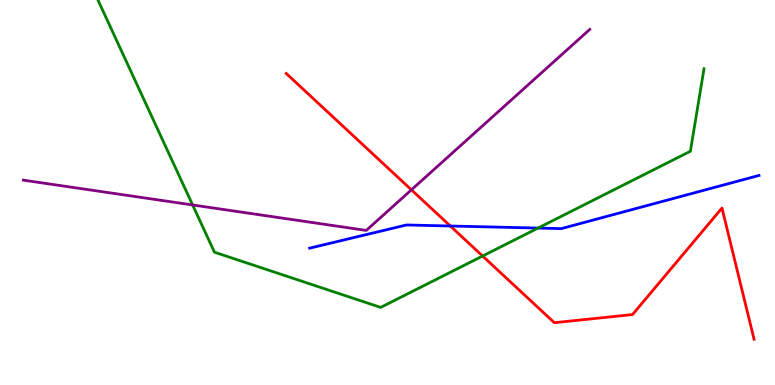[{'lines': ['blue', 'red'], 'intersections': [{'x': 5.81, 'y': 4.13}]}, {'lines': ['green', 'red'], 'intersections': [{'x': 6.23, 'y': 3.35}]}, {'lines': ['purple', 'red'], 'intersections': [{'x': 5.31, 'y': 5.07}]}, {'lines': ['blue', 'green'], 'intersections': [{'x': 6.94, 'y': 4.08}]}, {'lines': ['blue', 'purple'], 'intersections': []}, {'lines': ['green', 'purple'], 'intersections': [{'x': 2.49, 'y': 4.68}]}]